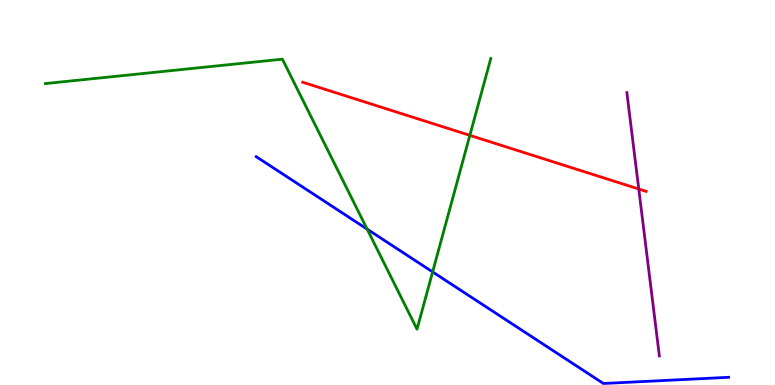[{'lines': ['blue', 'red'], 'intersections': []}, {'lines': ['green', 'red'], 'intersections': [{'x': 6.06, 'y': 6.48}]}, {'lines': ['purple', 'red'], 'intersections': [{'x': 8.24, 'y': 5.09}]}, {'lines': ['blue', 'green'], 'intersections': [{'x': 4.74, 'y': 4.05}, {'x': 5.58, 'y': 2.94}]}, {'lines': ['blue', 'purple'], 'intersections': []}, {'lines': ['green', 'purple'], 'intersections': []}]